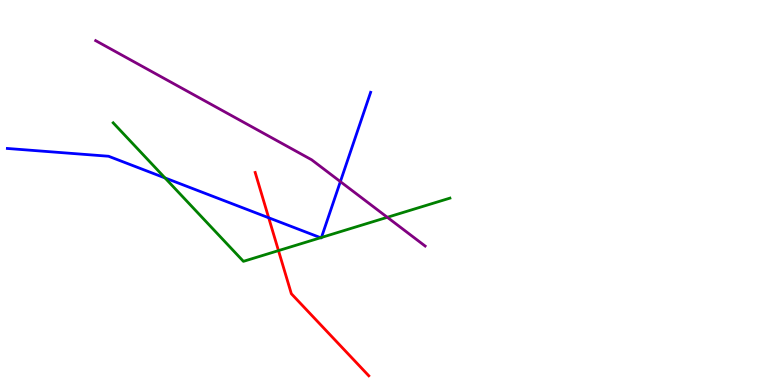[{'lines': ['blue', 'red'], 'intersections': [{'x': 3.47, 'y': 4.34}]}, {'lines': ['green', 'red'], 'intersections': [{'x': 3.59, 'y': 3.49}]}, {'lines': ['purple', 'red'], 'intersections': []}, {'lines': ['blue', 'green'], 'intersections': [{'x': 2.13, 'y': 5.38}, {'x': 4.14, 'y': 3.83}, {'x': 4.15, 'y': 3.83}]}, {'lines': ['blue', 'purple'], 'intersections': [{'x': 4.39, 'y': 5.28}]}, {'lines': ['green', 'purple'], 'intersections': [{'x': 5.0, 'y': 4.36}]}]